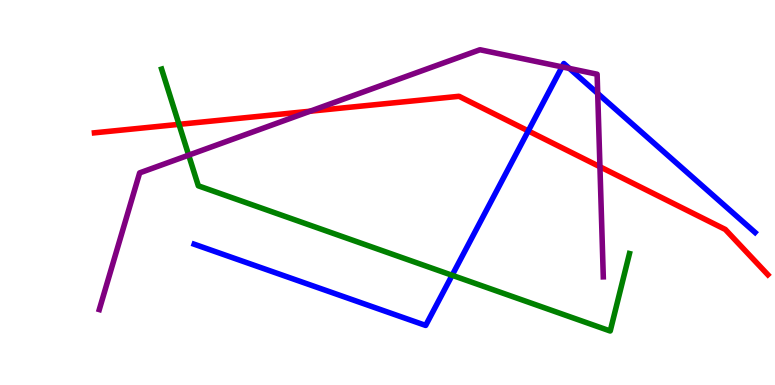[{'lines': ['blue', 'red'], 'intersections': [{'x': 6.82, 'y': 6.6}]}, {'lines': ['green', 'red'], 'intersections': [{'x': 2.31, 'y': 6.77}]}, {'lines': ['purple', 'red'], 'intersections': [{'x': 4.0, 'y': 7.11}, {'x': 7.74, 'y': 5.67}]}, {'lines': ['blue', 'green'], 'intersections': [{'x': 5.83, 'y': 2.85}]}, {'lines': ['blue', 'purple'], 'intersections': [{'x': 7.25, 'y': 8.26}, {'x': 7.35, 'y': 8.22}, {'x': 7.71, 'y': 7.57}]}, {'lines': ['green', 'purple'], 'intersections': [{'x': 2.43, 'y': 5.97}]}]